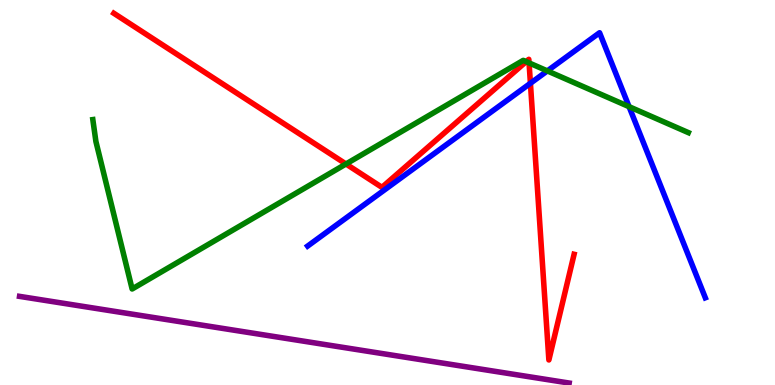[{'lines': ['blue', 'red'], 'intersections': [{'x': 6.84, 'y': 7.84}]}, {'lines': ['green', 'red'], 'intersections': [{'x': 4.46, 'y': 5.74}, {'x': 6.79, 'y': 8.4}, {'x': 6.83, 'y': 8.37}]}, {'lines': ['purple', 'red'], 'intersections': []}, {'lines': ['blue', 'green'], 'intersections': [{'x': 7.06, 'y': 8.16}, {'x': 8.12, 'y': 7.23}]}, {'lines': ['blue', 'purple'], 'intersections': []}, {'lines': ['green', 'purple'], 'intersections': []}]